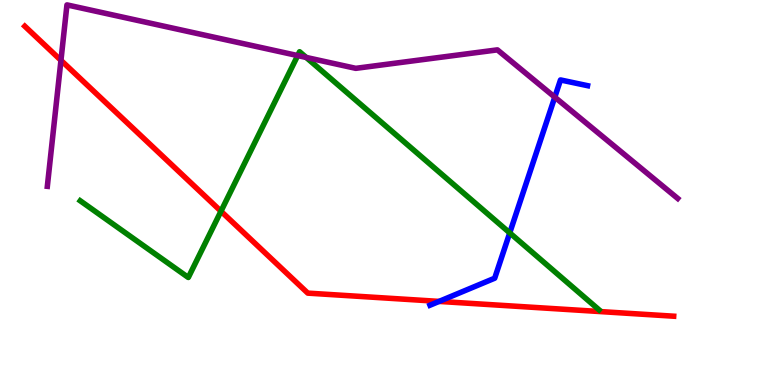[{'lines': ['blue', 'red'], 'intersections': [{'x': 5.67, 'y': 2.17}]}, {'lines': ['green', 'red'], 'intersections': [{'x': 2.85, 'y': 4.51}]}, {'lines': ['purple', 'red'], 'intersections': [{'x': 0.787, 'y': 8.43}]}, {'lines': ['blue', 'green'], 'intersections': [{'x': 6.58, 'y': 3.95}]}, {'lines': ['blue', 'purple'], 'intersections': [{'x': 7.16, 'y': 7.48}]}, {'lines': ['green', 'purple'], 'intersections': [{'x': 3.84, 'y': 8.56}, {'x': 3.95, 'y': 8.51}]}]